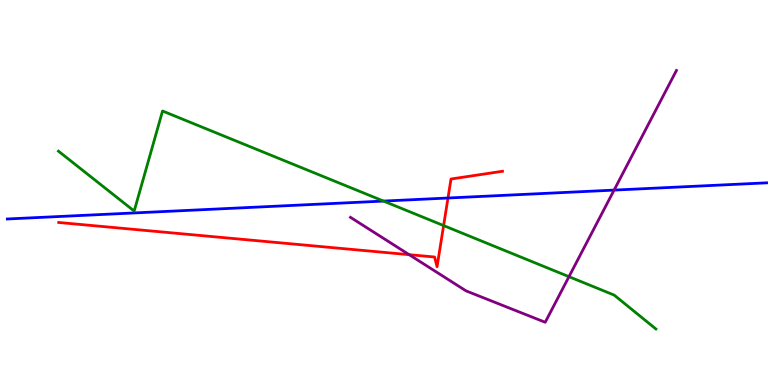[{'lines': ['blue', 'red'], 'intersections': [{'x': 5.78, 'y': 4.86}]}, {'lines': ['green', 'red'], 'intersections': [{'x': 5.72, 'y': 4.14}]}, {'lines': ['purple', 'red'], 'intersections': [{'x': 5.28, 'y': 3.38}]}, {'lines': ['blue', 'green'], 'intersections': [{'x': 4.95, 'y': 4.78}]}, {'lines': ['blue', 'purple'], 'intersections': [{'x': 7.92, 'y': 5.06}]}, {'lines': ['green', 'purple'], 'intersections': [{'x': 7.34, 'y': 2.81}]}]